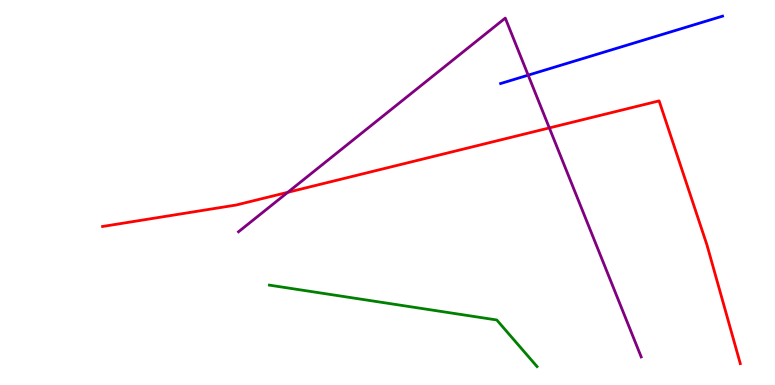[{'lines': ['blue', 'red'], 'intersections': []}, {'lines': ['green', 'red'], 'intersections': []}, {'lines': ['purple', 'red'], 'intersections': [{'x': 3.71, 'y': 5.0}, {'x': 7.09, 'y': 6.68}]}, {'lines': ['blue', 'green'], 'intersections': []}, {'lines': ['blue', 'purple'], 'intersections': [{'x': 6.82, 'y': 8.05}]}, {'lines': ['green', 'purple'], 'intersections': []}]